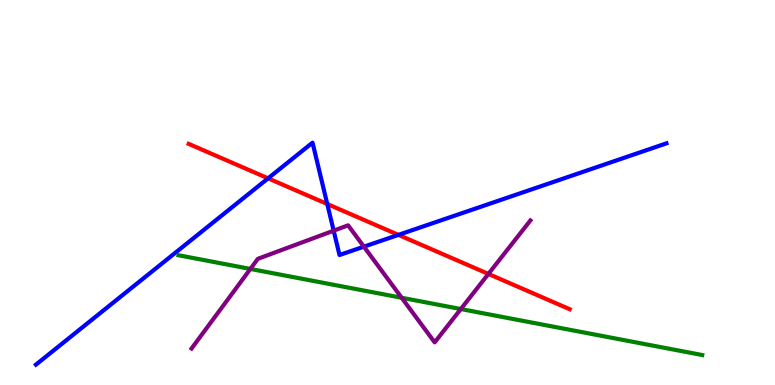[{'lines': ['blue', 'red'], 'intersections': [{'x': 3.46, 'y': 5.37}, {'x': 4.22, 'y': 4.7}, {'x': 5.14, 'y': 3.9}]}, {'lines': ['green', 'red'], 'intersections': []}, {'lines': ['purple', 'red'], 'intersections': [{'x': 6.3, 'y': 2.88}]}, {'lines': ['blue', 'green'], 'intersections': []}, {'lines': ['blue', 'purple'], 'intersections': [{'x': 4.31, 'y': 4.01}, {'x': 4.7, 'y': 3.59}]}, {'lines': ['green', 'purple'], 'intersections': [{'x': 3.23, 'y': 3.01}, {'x': 5.18, 'y': 2.27}, {'x': 5.95, 'y': 1.97}]}]